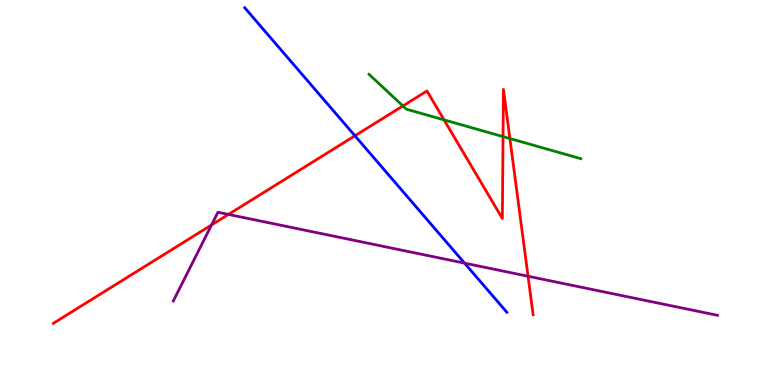[{'lines': ['blue', 'red'], 'intersections': [{'x': 4.58, 'y': 6.47}]}, {'lines': ['green', 'red'], 'intersections': [{'x': 5.2, 'y': 7.25}, {'x': 5.73, 'y': 6.89}, {'x': 6.49, 'y': 6.45}, {'x': 6.58, 'y': 6.4}]}, {'lines': ['purple', 'red'], 'intersections': [{'x': 2.73, 'y': 4.16}, {'x': 2.95, 'y': 4.43}, {'x': 6.81, 'y': 2.82}]}, {'lines': ['blue', 'green'], 'intersections': []}, {'lines': ['blue', 'purple'], 'intersections': [{'x': 5.99, 'y': 3.17}]}, {'lines': ['green', 'purple'], 'intersections': []}]